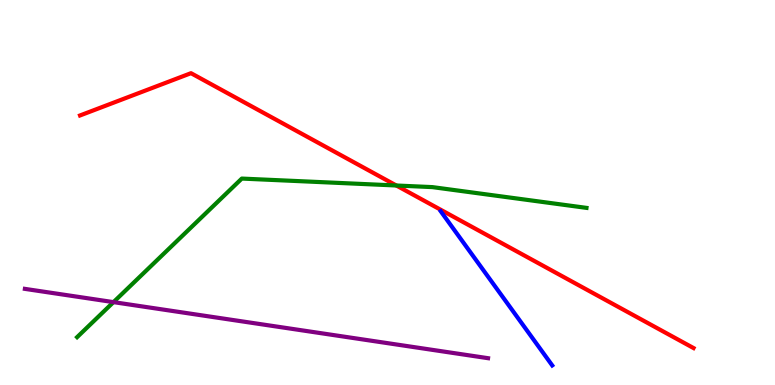[{'lines': ['blue', 'red'], 'intersections': []}, {'lines': ['green', 'red'], 'intersections': [{'x': 5.11, 'y': 5.18}]}, {'lines': ['purple', 'red'], 'intersections': []}, {'lines': ['blue', 'green'], 'intersections': []}, {'lines': ['blue', 'purple'], 'intersections': []}, {'lines': ['green', 'purple'], 'intersections': [{'x': 1.46, 'y': 2.15}]}]